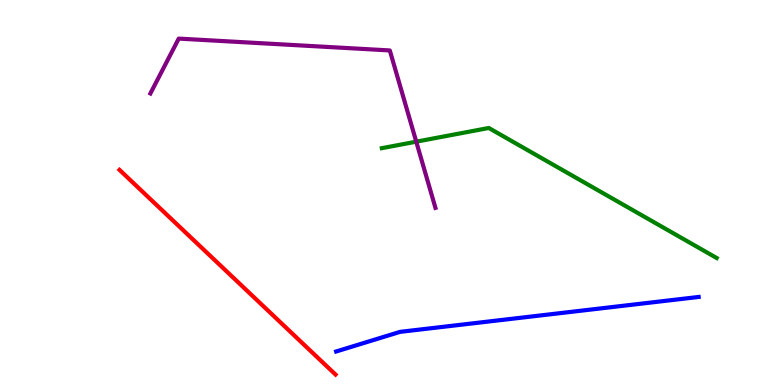[{'lines': ['blue', 'red'], 'intersections': []}, {'lines': ['green', 'red'], 'intersections': []}, {'lines': ['purple', 'red'], 'intersections': []}, {'lines': ['blue', 'green'], 'intersections': []}, {'lines': ['blue', 'purple'], 'intersections': []}, {'lines': ['green', 'purple'], 'intersections': [{'x': 5.37, 'y': 6.32}]}]